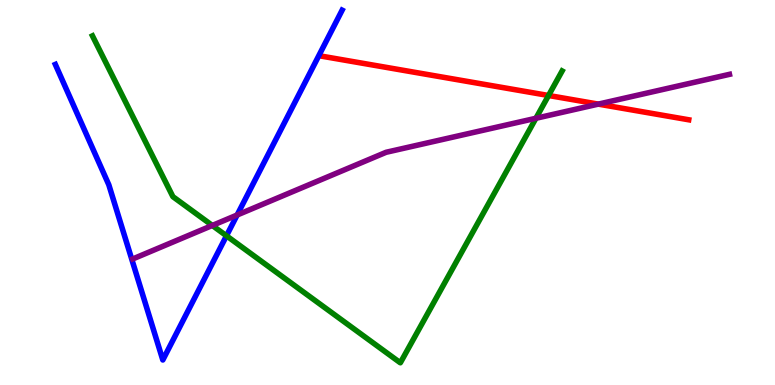[{'lines': ['blue', 'red'], 'intersections': []}, {'lines': ['green', 'red'], 'intersections': [{'x': 7.08, 'y': 7.52}]}, {'lines': ['purple', 'red'], 'intersections': [{'x': 7.72, 'y': 7.3}]}, {'lines': ['blue', 'green'], 'intersections': [{'x': 2.92, 'y': 3.88}]}, {'lines': ['blue', 'purple'], 'intersections': [{'x': 3.06, 'y': 4.42}]}, {'lines': ['green', 'purple'], 'intersections': [{'x': 2.74, 'y': 4.14}, {'x': 6.91, 'y': 6.93}]}]